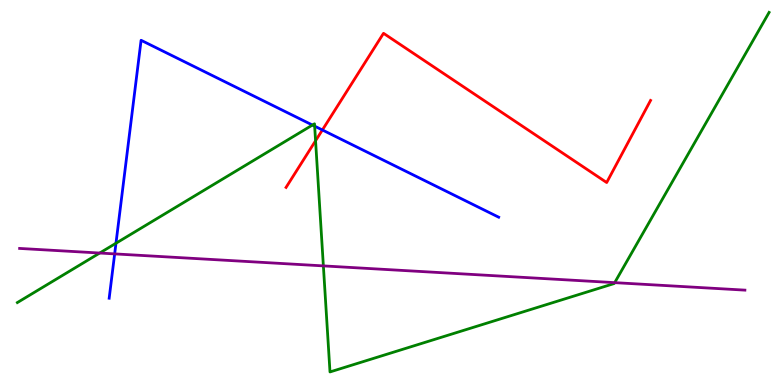[{'lines': ['blue', 'red'], 'intersections': [{'x': 4.16, 'y': 6.62}]}, {'lines': ['green', 'red'], 'intersections': [{'x': 4.07, 'y': 6.34}]}, {'lines': ['purple', 'red'], 'intersections': []}, {'lines': ['blue', 'green'], 'intersections': [{'x': 1.5, 'y': 3.68}, {'x': 4.03, 'y': 6.75}, {'x': 4.06, 'y': 6.72}]}, {'lines': ['blue', 'purple'], 'intersections': [{'x': 1.48, 'y': 3.41}]}, {'lines': ['green', 'purple'], 'intersections': [{'x': 1.29, 'y': 3.43}, {'x': 4.17, 'y': 3.09}, {'x': 7.93, 'y': 2.66}]}]